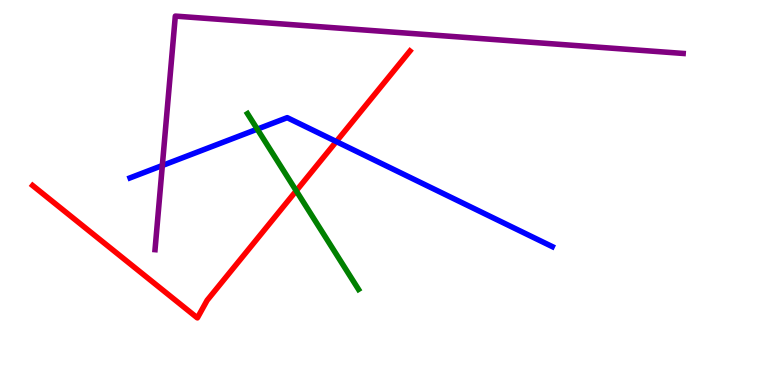[{'lines': ['blue', 'red'], 'intersections': [{'x': 4.34, 'y': 6.32}]}, {'lines': ['green', 'red'], 'intersections': [{'x': 3.82, 'y': 5.04}]}, {'lines': ['purple', 'red'], 'intersections': []}, {'lines': ['blue', 'green'], 'intersections': [{'x': 3.32, 'y': 6.65}]}, {'lines': ['blue', 'purple'], 'intersections': [{'x': 2.09, 'y': 5.7}]}, {'lines': ['green', 'purple'], 'intersections': []}]